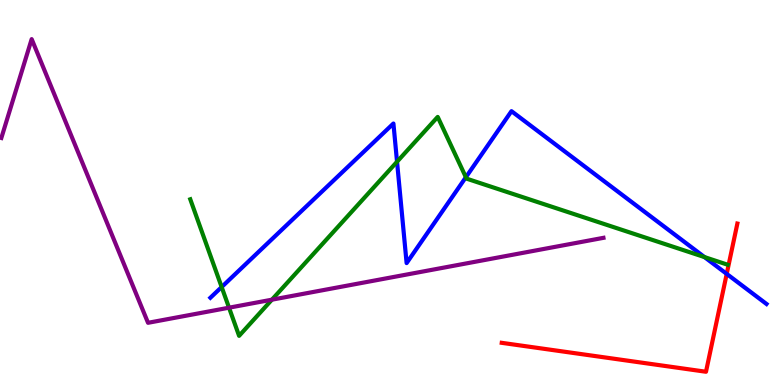[{'lines': ['blue', 'red'], 'intersections': [{'x': 9.38, 'y': 2.89}]}, {'lines': ['green', 'red'], 'intersections': []}, {'lines': ['purple', 'red'], 'intersections': []}, {'lines': ['blue', 'green'], 'intersections': [{'x': 2.86, 'y': 2.54}, {'x': 5.12, 'y': 5.8}, {'x': 6.01, 'y': 5.4}, {'x': 9.09, 'y': 3.32}]}, {'lines': ['blue', 'purple'], 'intersections': []}, {'lines': ['green', 'purple'], 'intersections': [{'x': 2.96, 'y': 2.01}, {'x': 3.51, 'y': 2.22}]}]